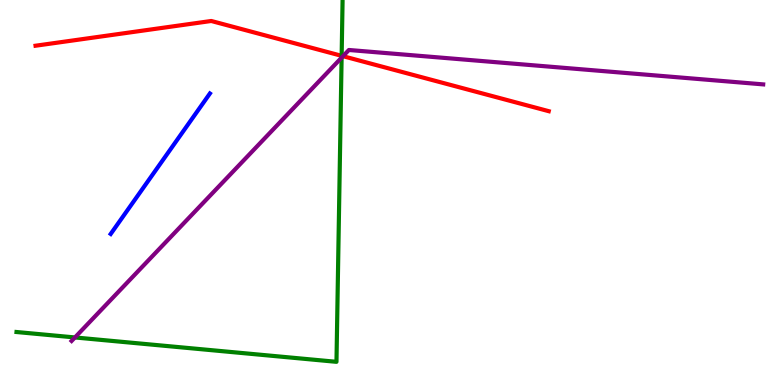[{'lines': ['blue', 'red'], 'intersections': []}, {'lines': ['green', 'red'], 'intersections': [{'x': 4.41, 'y': 8.55}]}, {'lines': ['purple', 'red'], 'intersections': [{'x': 4.43, 'y': 8.54}]}, {'lines': ['blue', 'green'], 'intersections': []}, {'lines': ['blue', 'purple'], 'intersections': []}, {'lines': ['green', 'purple'], 'intersections': [{'x': 0.967, 'y': 1.24}, {'x': 4.41, 'y': 8.5}]}]